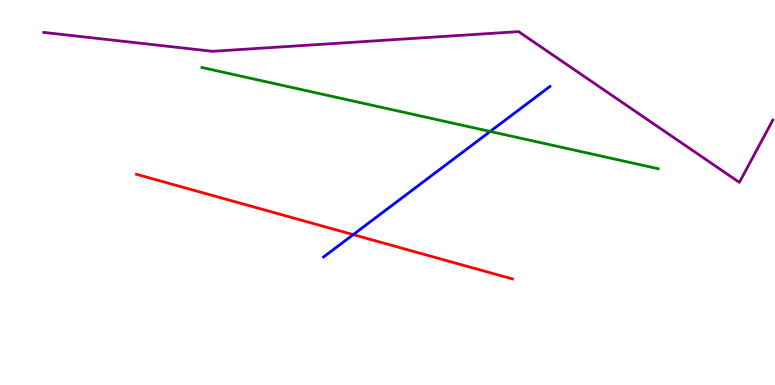[{'lines': ['blue', 'red'], 'intersections': [{'x': 4.56, 'y': 3.91}]}, {'lines': ['green', 'red'], 'intersections': []}, {'lines': ['purple', 'red'], 'intersections': []}, {'lines': ['blue', 'green'], 'intersections': [{'x': 6.32, 'y': 6.59}]}, {'lines': ['blue', 'purple'], 'intersections': []}, {'lines': ['green', 'purple'], 'intersections': []}]